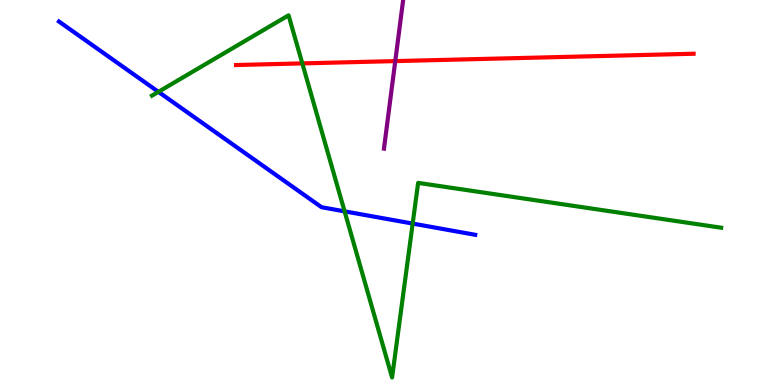[{'lines': ['blue', 'red'], 'intersections': []}, {'lines': ['green', 'red'], 'intersections': [{'x': 3.9, 'y': 8.35}]}, {'lines': ['purple', 'red'], 'intersections': [{'x': 5.1, 'y': 8.41}]}, {'lines': ['blue', 'green'], 'intersections': [{'x': 2.04, 'y': 7.61}, {'x': 4.45, 'y': 4.51}, {'x': 5.32, 'y': 4.19}]}, {'lines': ['blue', 'purple'], 'intersections': []}, {'lines': ['green', 'purple'], 'intersections': []}]